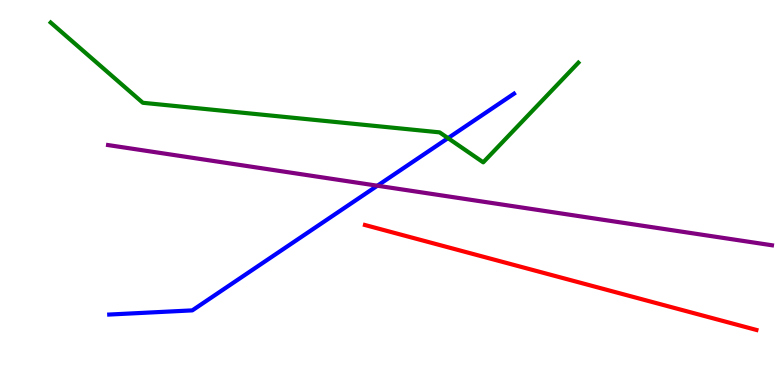[{'lines': ['blue', 'red'], 'intersections': []}, {'lines': ['green', 'red'], 'intersections': []}, {'lines': ['purple', 'red'], 'intersections': []}, {'lines': ['blue', 'green'], 'intersections': [{'x': 5.78, 'y': 6.41}]}, {'lines': ['blue', 'purple'], 'intersections': [{'x': 4.87, 'y': 5.18}]}, {'lines': ['green', 'purple'], 'intersections': []}]